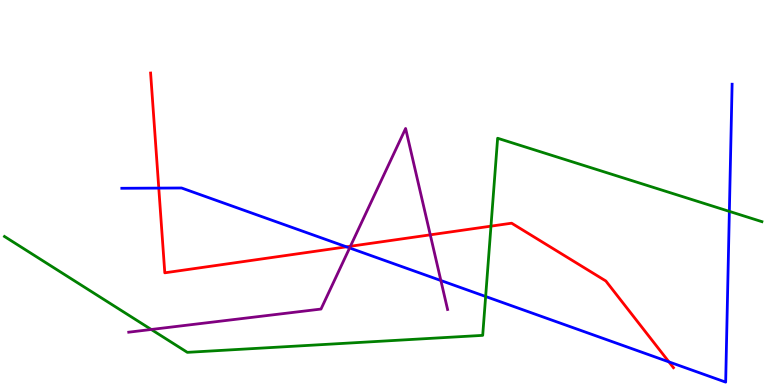[{'lines': ['blue', 'red'], 'intersections': [{'x': 2.05, 'y': 5.11}, {'x': 4.47, 'y': 3.59}, {'x': 8.63, 'y': 0.6}]}, {'lines': ['green', 'red'], 'intersections': [{'x': 6.34, 'y': 4.13}]}, {'lines': ['purple', 'red'], 'intersections': [{'x': 4.52, 'y': 3.6}, {'x': 5.55, 'y': 3.9}]}, {'lines': ['blue', 'green'], 'intersections': [{'x': 6.27, 'y': 2.3}, {'x': 9.41, 'y': 4.51}]}, {'lines': ['blue', 'purple'], 'intersections': [{'x': 4.51, 'y': 3.56}, {'x': 5.69, 'y': 2.71}]}, {'lines': ['green', 'purple'], 'intersections': [{'x': 1.95, 'y': 1.44}]}]